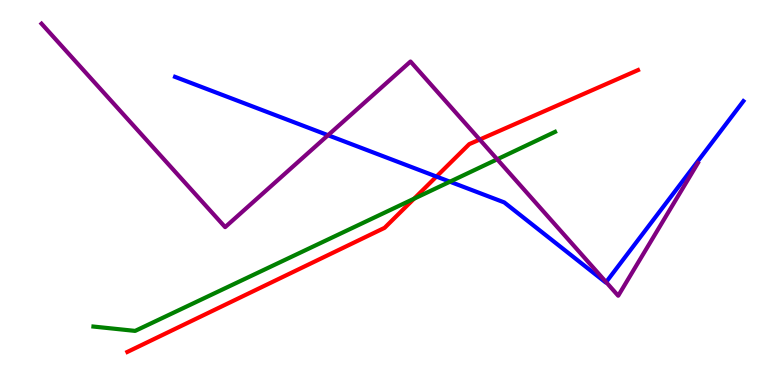[{'lines': ['blue', 'red'], 'intersections': [{'x': 5.63, 'y': 5.41}]}, {'lines': ['green', 'red'], 'intersections': [{'x': 5.34, 'y': 4.84}]}, {'lines': ['purple', 'red'], 'intersections': [{'x': 6.19, 'y': 6.38}]}, {'lines': ['blue', 'green'], 'intersections': [{'x': 5.81, 'y': 5.28}]}, {'lines': ['blue', 'purple'], 'intersections': [{'x': 4.23, 'y': 6.49}, {'x': 7.82, 'y': 2.67}]}, {'lines': ['green', 'purple'], 'intersections': [{'x': 6.42, 'y': 5.86}]}]